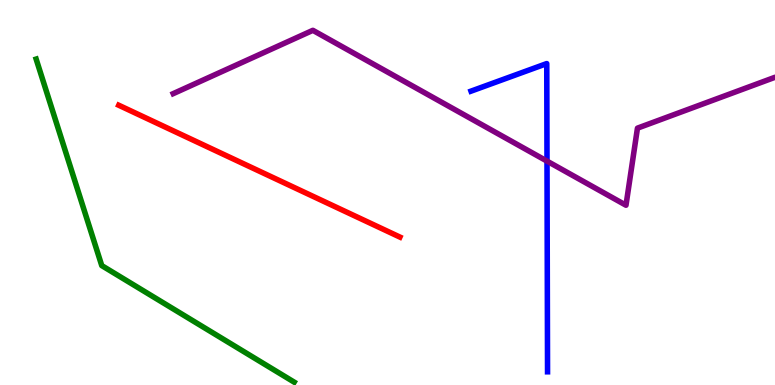[{'lines': ['blue', 'red'], 'intersections': []}, {'lines': ['green', 'red'], 'intersections': []}, {'lines': ['purple', 'red'], 'intersections': []}, {'lines': ['blue', 'green'], 'intersections': []}, {'lines': ['blue', 'purple'], 'intersections': [{'x': 7.06, 'y': 5.82}]}, {'lines': ['green', 'purple'], 'intersections': []}]